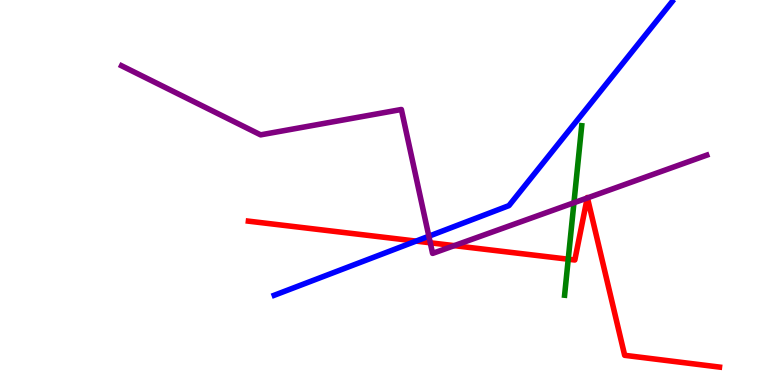[{'lines': ['blue', 'red'], 'intersections': [{'x': 5.37, 'y': 3.74}]}, {'lines': ['green', 'red'], 'intersections': [{'x': 7.33, 'y': 3.27}]}, {'lines': ['purple', 'red'], 'intersections': [{'x': 5.55, 'y': 3.69}, {'x': 5.86, 'y': 3.62}, {'x': 7.58, 'y': 4.86}, {'x': 7.58, 'y': 4.86}]}, {'lines': ['blue', 'green'], 'intersections': []}, {'lines': ['blue', 'purple'], 'intersections': [{'x': 5.53, 'y': 3.86}]}, {'lines': ['green', 'purple'], 'intersections': [{'x': 7.41, 'y': 4.73}]}]